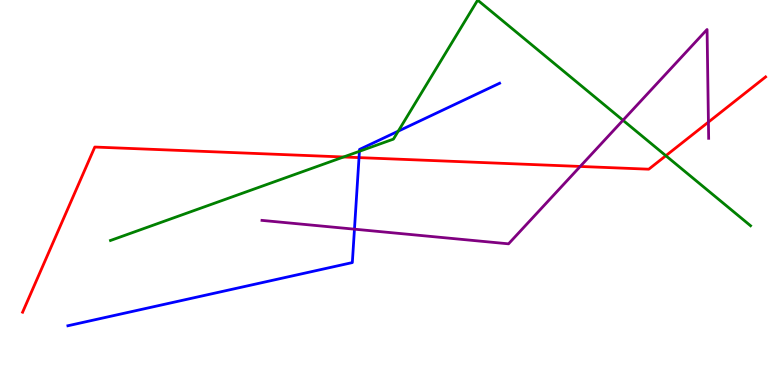[{'lines': ['blue', 'red'], 'intersections': [{'x': 4.63, 'y': 5.91}]}, {'lines': ['green', 'red'], 'intersections': [{'x': 4.43, 'y': 5.92}, {'x': 8.59, 'y': 5.96}]}, {'lines': ['purple', 'red'], 'intersections': [{'x': 7.49, 'y': 5.68}, {'x': 9.14, 'y': 6.83}]}, {'lines': ['blue', 'green'], 'intersections': [{'x': 4.64, 'y': 6.07}, {'x': 5.14, 'y': 6.59}]}, {'lines': ['blue', 'purple'], 'intersections': [{'x': 4.57, 'y': 4.05}]}, {'lines': ['green', 'purple'], 'intersections': [{'x': 8.04, 'y': 6.88}]}]